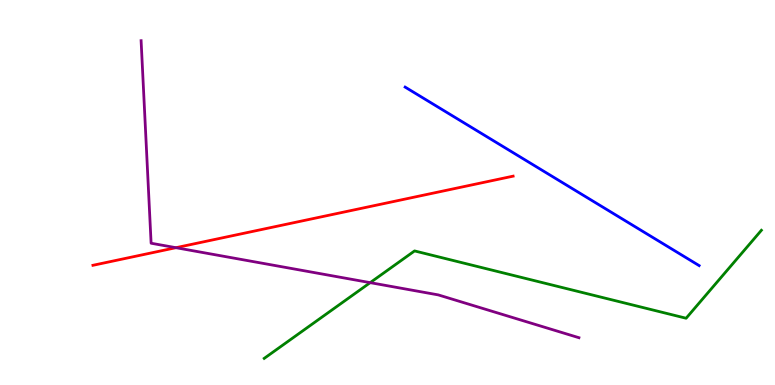[{'lines': ['blue', 'red'], 'intersections': []}, {'lines': ['green', 'red'], 'intersections': []}, {'lines': ['purple', 'red'], 'intersections': [{'x': 2.27, 'y': 3.57}]}, {'lines': ['blue', 'green'], 'intersections': []}, {'lines': ['blue', 'purple'], 'intersections': []}, {'lines': ['green', 'purple'], 'intersections': [{'x': 4.78, 'y': 2.66}]}]